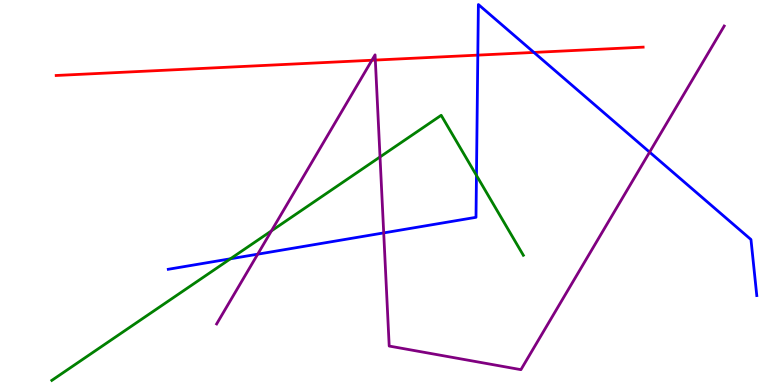[{'lines': ['blue', 'red'], 'intersections': [{'x': 6.17, 'y': 8.57}, {'x': 6.89, 'y': 8.64}]}, {'lines': ['green', 'red'], 'intersections': []}, {'lines': ['purple', 'red'], 'intersections': [{'x': 4.8, 'y': 8.44}, {'x': 4.84, 'y': 8.44}]}, {'lines': ['blue', 'green'], 'intersections': [{'x': 2.97, 'y': 3.28}, {'x': 6.15, 'y': 5.44}]}, {'lines': ['blue', 'purple'], 'intersections': [{'x': 3.33, 'y': 3.4}, {'x': 4.95, 'y': 3.95}, {'x': 8.38, 'y': 6.05}]}, {'lines': ['green', 'purple'], 'intersections': [{'x': 3.5, 'y': 4.0}, {'x': 4.9, 'y': 5.92}]}]